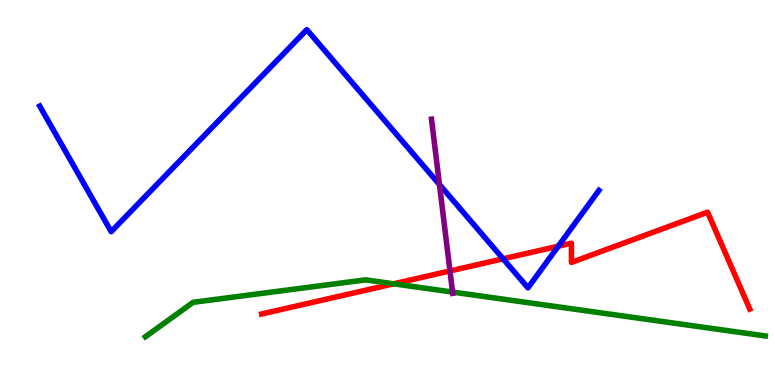[{'lines': ['blue', 'red'], 'intersections': [{'x': 6.49, 'y': 3.28}, {'x': 7.2, 'y': 3.6}]}, {'lines': ['green', 'red'], 'intersections': [{'x': 5.08, 'y': 2.63}]}, {'lines': ['purple', 'red'], 'intersections': [{'x': 5.81, 'y': 2.96}]}, {'lines': ['blue', 'green'], 'intersections': []}, {'lines': ['blue', 'purple'], 'intersections': [{'x': 5.67, 'y': 5.21}]}, {'lines': ['green', 'purple'], 'intersections': [{'x': 5.84, 'y': 2.41}]}]